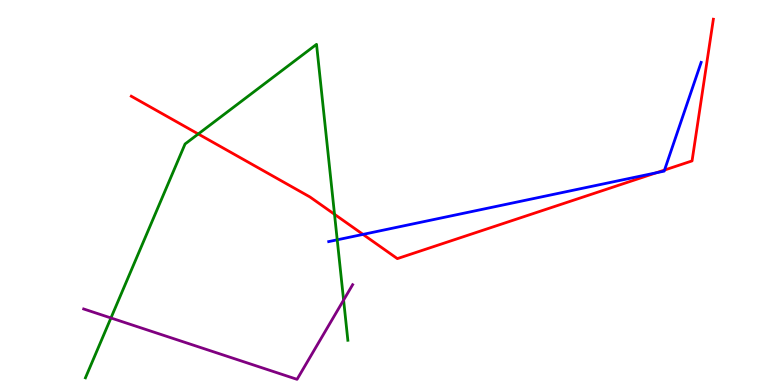[{'lines': ['blue', 'red'], 'intersections': [{'x': 4.68, 'y': 3.91}, {'x': 8.47, 'y': 5.51}, {'x': 8.57, 'y': 5.58}]}, {'lines': ['green', 'red'], 'intersections': [{'x': 2.56, 'y': 6.52}, {'x': 4.32, 'y': 4.43}]}, {'lines': ['purple', 'red'], 'intersections': []}, {'lines': ['blue', 'green'], 'intersections': [{'x': 4.35, 'y': 3.77}]}, {'lines': ['blue', 'purple'], 'intersections': []}, {'lines': ['green', 'purple'], 'intersections': [{'x': 1.43, 'y': 1.74}, {'x': 4.43, 'y': 2.21}]}]